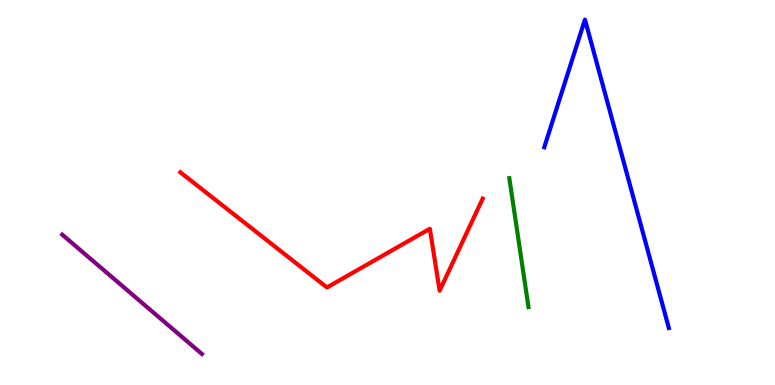[{'lines': ['blue', 'red'], 'intersections': []}, {'lines': ['green', 'red'], 'intersections': []}, {'lines': ['purple', 'red'], 'intersections': []}, {'lines': ['blue', 'green'], 'intersections': []}, {'lines': ['blue', 'purple'], 'intersections': []}, {'lines': ['green', 'purple'], 'intersections': []}]